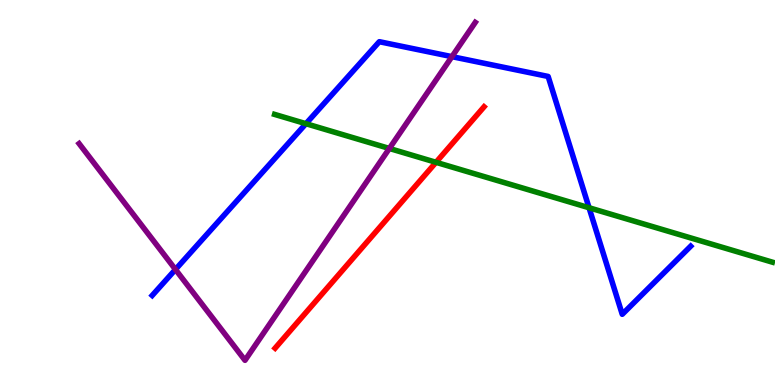[{'lines': ['blue', 'red'], 'intersections': []}, {'lines': ['green', 'red'], 'intersections': [{'x': 5.63, 'y': 5.78}]}, {'lines': ['purple', 'red'], 'intersections': []}, {'lines': ['blue', 'green'], 'intersections': [{'x': 3.95, 'y': 6.79}, {'x': 7.6, 'y': 4.6}]}, {'lines': ['blue', 'purple'], 'intersections': [{'x': 2.26, 'y': 3.0}, {'x': 5.83, 'y': 8.53}]}, {'lines': ['green', 'purple'], 'intersections': [{'x': 5.02, 'y': 6.14}]}]